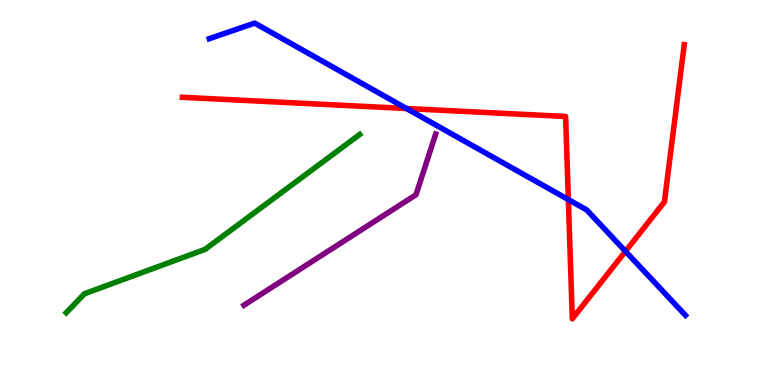[{'lines': ['blue', 'red'], 'intersections': [{'x': 5.25, 'y': 7.18}, {'x': 7.33, 'y': 4.82}, {'x': 8.07, 'y': 3.47}]}, {'lines': ['green', 'red'], 'intersections': []}, {'lines': ['purple', 'red'], 'intersections': []}, {'lines': ['blue', 'green'], 'intersections': []}, {'lines': ['blue', 'purple'], 'intersections': []}, {'lines': ['green', 'purple'], 'intersections': []}]